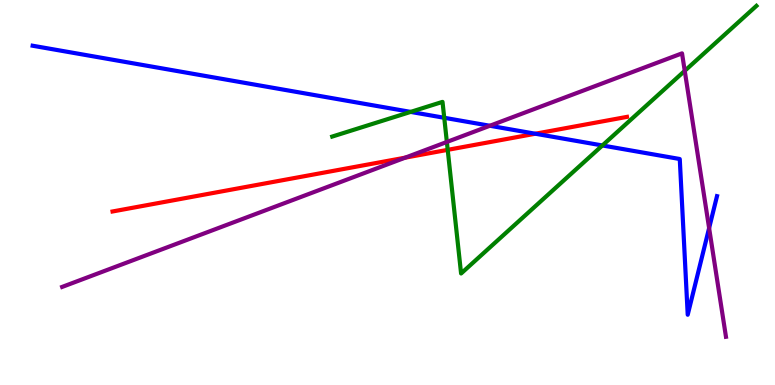[{'lines': ['blue', 'red'], 'intersections': [{'x': 6.91, 'y': 6.53}]}, {'lines': ['green', 'red'], 'intersections': [{'x': 5.78, 'y': 6.11}]}, {'lines': ['purple', 'red'], 'intersections': [{'x': 5.23, 'y': 5.9}]}, {'lines': ['blue', 'green'], 'intersections': [{'x': 5.3, 'y': 7.09}, {'x': 5.73, 'y': 6.94}, {'x': 7.77, 'y': 6.22}]}, {'lines': ['blue', 'purple'], 'intersections': [{'x': 6.32, 'y': 6.73}, {'x': 9.15, 'y': 4.08}]}, {'lines': ['green', 'purple'], 'intersections': [{'x': 5.77, 'y': 6.31}, {'x': 8.84, 'y': 8.16}]}]